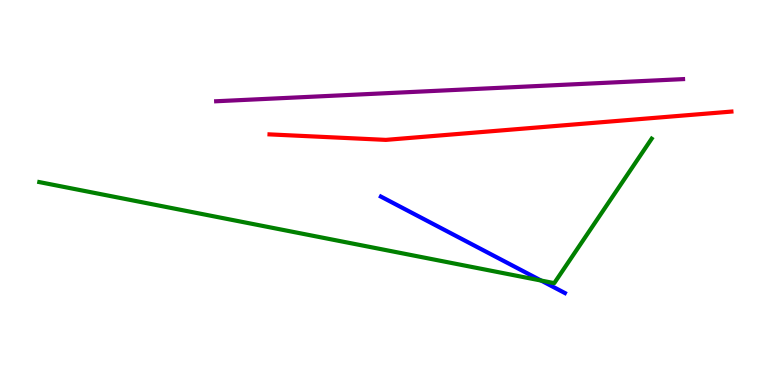[{'lines': ['blue', 'red'], 'intersections': []}, {'lines': ['green', 'red'], 'intersections': []}, {'lines': ['purple', 'red'], 'intersections': []}, {'lines': ['blue', 'green'], 'intersections': [{'x': 6.98, 'y': 2.71}]}, {'lines': ['blue', 'purple'], 'intersections': []}, {'lines': ['green', 'purple'], 'intersections': []}]